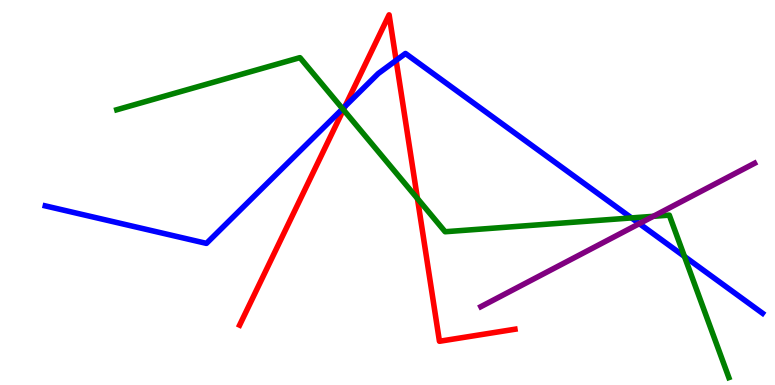[{'lines': ['blue', 'red'], 'intersections': [{'x': 4.45, 'y': 7.24}, {'x': 5.11, 'y': 8.43}]}, {'lines': ['green', 'red'], 'intersections': [{'x': 4.43, 'y': 7.15}, {'x': 5.39, 'y': 4.84}]}, {'lines': ['purple', 'red'], 'intersections': []}, {'lines': ['blue', 'green'], 'intersections': [{'x': 4.42, 'y': 7.17}, {'x': 8.15, 'y': 4.34}, {'x': 8.83, 'y': 3.34}]}, {'lines': ['blue', 'purple'], 'intersections': [{'x': 8.25, 'y': 4.19}]}, {'lines': ['green', 'purple'], 'intersections': [{'x': 8.43, 'y': 4.38}]}]